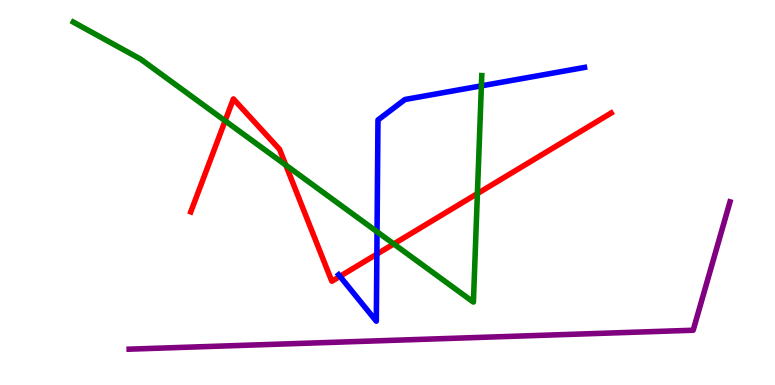[{'lines': ['blue', 'red'], 'intersections': [{'x': 4.39, 'y': 2.82}, {'x': 4.86, 'y': 3.4}]}, {'lines': ['green', 'red'], 'intersections': [{'x': 2.9, 'y': 6.86}, {'x': 3.69, 'y': 5.71}, {'x': 5.08, 'y': 3.66}, {'x': 6.16, 'y': 4.97}]}, {'lines': ['purple', 'red'], 'intersections': []}, {'lines': ['blue', 'green'], 'intersections': [{'x': 4.87, 'y': 3.98}, {'x': 6.21, 'y': 7.77}]}, {'lines': ['blue', 'purple'], 'intersections': []}, {'lines': ['green', 'purple'], 'intersections': []}]